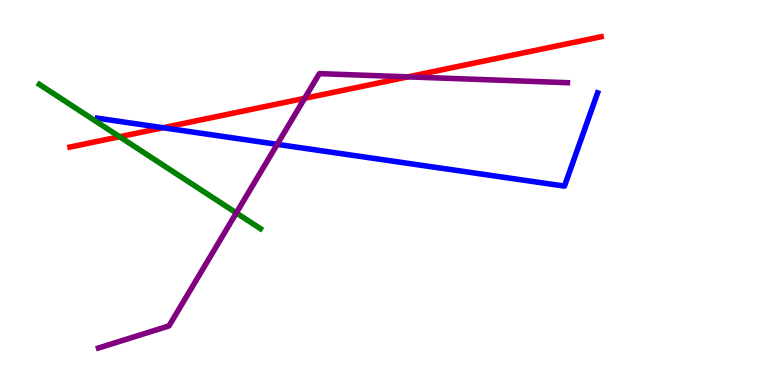[{'lines': ['blue', 'red'], 'intersections': [{'x': 2.1, 'y': 6.68}]}, {'lines': ['green', 'red'], 'intersections': [{'x': 1.54, 'y': 6.45}]}, {'lines': ['purple', 'red'], 'intersections': [{'x': 3.93, 'y': 7.45}, {'x': 5.26, 'y': 8.0}]}, {'lines': ['blue', 'green'], 'intersections': []}, {'lines': ['blue', 'purple'], 'intersections': [{'x': 3.58, 'y': 6.25}]}, {'lines': ['green', 'purple'], 'intersections': [{'x': 3.05, 'y': 4.47}]}]